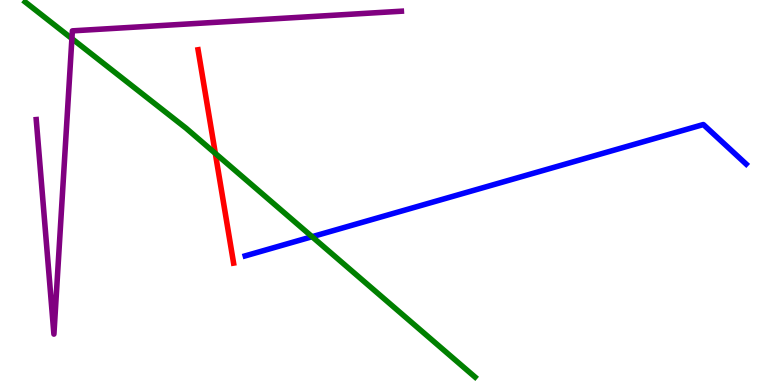[{'lines': ['blue', 'red'], 'intersections': []}, {'lines': ['green', 'red'], 'intersections': [{'x': 2.78, 'y': 6.02}]}, {'lines': ['purple', 'red'], 'intersections': []}, {'lines': ['blue', 'green'], 'intersections': [{'x': 4.03, 'y': 3.85}]}, {'lines': ['blue', 'purple'], 'intersections': []}, {'lines': ['green', 'purple'], 'intersections': [{'x': 0.928, 'y': 9.0}]}]